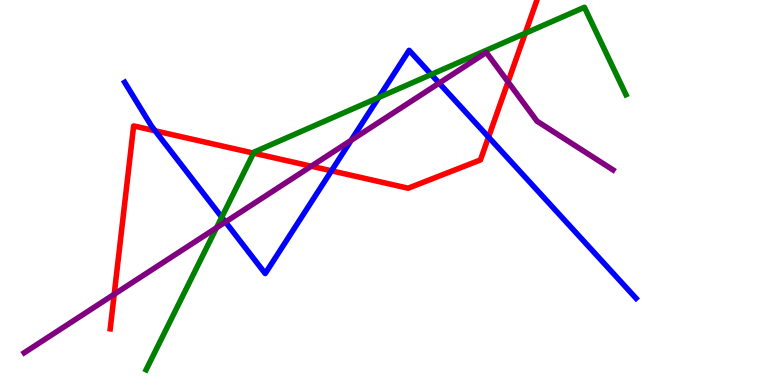[{'lines': ['blue', 'red'], 'intersections': [{'x': 2.0, 'y': 6.6}, {'x': 4.28, 'y': 5.56}, {'x': 6.3, 'y': 6.44}]}, {'lines': ['green', 'red'], 'intersections': [{'x': 3.27, 'y': 6.02}, {'x': 6.78, 'y': 9.14}]}, {'lines': ['purple', 'red'], 'intersections': [{'x': 1.47, 'y': 2.36}, {'x': 4.02, 'y': 5.68}, {'x': 6.56, 'y': 7.87}]}, {'lines': ['blue', 'green'], 'intersections': [{'x': 2.86, 'y': 4.36}, {'x': 4.89, 'y': 7.47}, {'x': 5.56, 'y': 8.07}]}, {'lines': ['blue', 'purple'], 'intersections': [{'x': 2.91, 'y': 4.23}, {'x': 4.53, 'y': 6.36}, {'x': 5.67, 'y': 7.84}]}, {'lines': ['green', 'purple'], 'intersections': [{'x': 2.79, 'y': 4.08}]}]